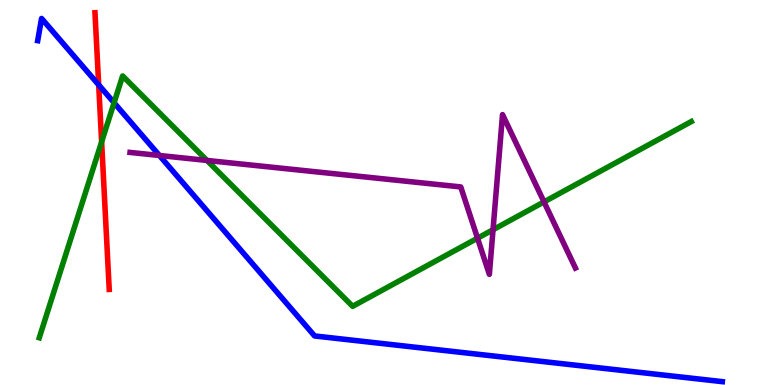[{'lines': ['blue', 'red'], 'intersections': [{'x': 1.27, 'y': 7.8}]}, {'lines': ['green', 'red'], 'intersections': [{'x': 1.31, 'y': 6.31}]}, {'lines': ['purple', 'red'], 'intersections': []}, {'lines': ['blue', 'green'], 'intersections': [{'x': 1.47, 'y': 7.33}]}, {'lines': ['blue', 'purple'], 'intersections': [{'x': 2.06, 'y': 5.96}]}, {'lines': ['green', 'purple'], 'intersections': [{'x': 2.67, 'y': 5.83}, {'x': 6.16, 'y': 3.81}, {'x': 6.36, 'y': 4.03}, {'x': 7.02, 'y': 4.76}]}]